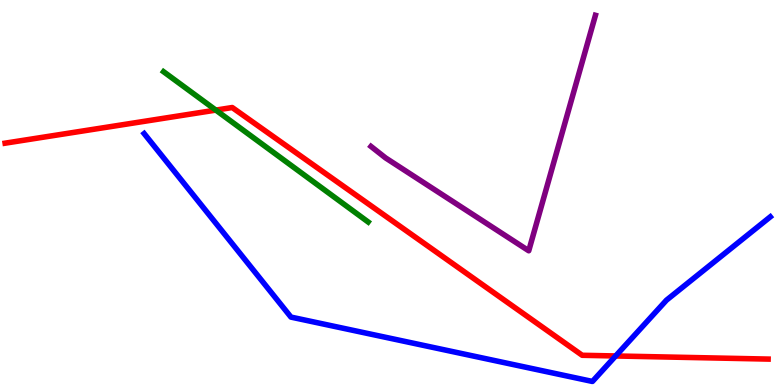[{'lines': ['blue', 'red'], 'intersections': [{'x': 7.94, 'y': 0.754}]}, {'lines': ['green', 'red'], 'intersections': [{'x': 2.78, 'y': 7.14}]}, {'lines': ['purple', 'red'], 'intersections': []}, {'lines': ['blue', 'green'], 'intersections': []}, {'lines': ['blue', 'purple'], 'intersections': []}, {'lines': ['green', 'purple'], 'intersections': []}]